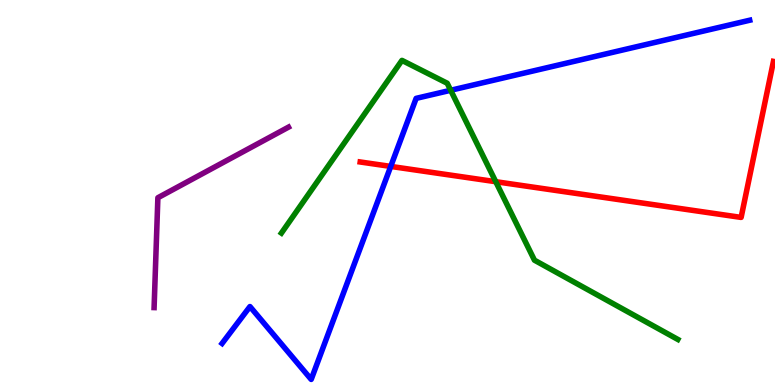[{'lines': ['blue', 'red'], 'intersections': [{'x': 5.04, 'y': 5.68}]}, {'lines': ['green', 'red'], 'intersections': [{'x': 6.4, 'y': 5.28}]}, {'lines': ['purple', 'red'], 'intersections': []}, {'lines': ['blue', 'green'], 'intersections': [{'x': 5.82, 'y': 7.66}]}, {'lines': ['blue', 'purple'], 'intersections': []}, {'lines': ['green', 'purple'], 'intersections': []}]